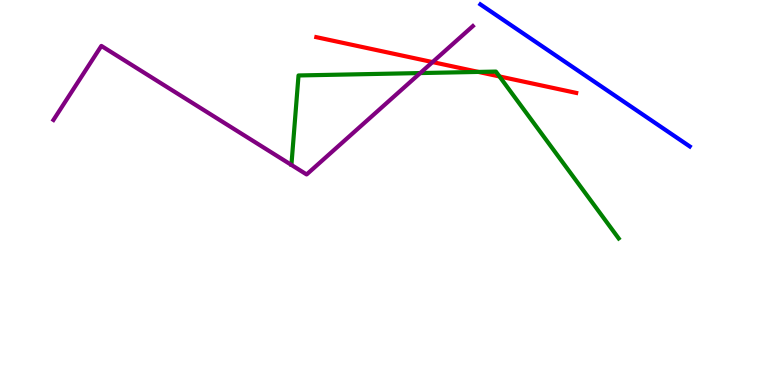[{'lines': ['blue', 'red'], 'intersections': []}, {'lines': ['green', 'red'], 'intersections': [{'x': 6.17, 'y': 8.13}, {'x': 6.44, 'y': 8.01}]}, {'lines': ['purple', 'red'], 'intersections': [{'x': 5.58, 'y': 8.39}]}, {'lines': ['blue', 'green'], 'intersections': []}, {'lines': ['blue', 'purple'], 'intersections': []}, {'lines': ['green', 'purple'], 'intersections': [{'x': 5.42, 'y': 8.1}]}]